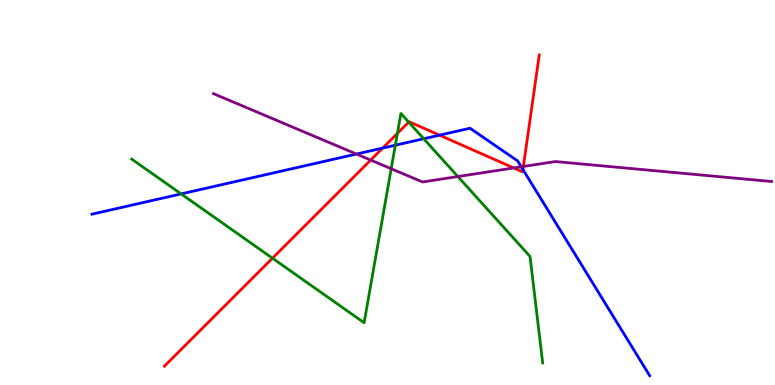[{'lines': ['blue', 'red'], 'intersections': [{'x': 4.94, 'y': 6.15}, {'x': 5.67, 'y': 6.49}, {'x': 6.75, 'y': 5.6}]}, {'lines': ['green', 'red'], 'intersections': [{'x': 3.52, 'y': 3.29}, {'x': 5.13, 'y': 6.54}, {'x': 5.27, 'y': 6.83}]}, {'lines': ['purple', 'red'], 'intersections': [{'x': 4.78, 'y': 5.84}, {'x': 6.63, 'y': 5.64}, {'x': 6.75, 'y': 5.68}]}, {'lines': ['blue', 'green'], 'intersections': [{'x': 2.34, 'y': 4.96}, {'x': 5.1, 'y': 6.23}, {'x': 5.47, 'y': 6.4}]}, {'lines': ['blue', 'purple'], 'intersections': [{'x': 4.6, 'y': 6.0}, {'x': 6.73, 'y': 5.67}]}, {'lines': ['green', 'purple'], 'intersections': [{'x': 5.05, 'y': 5.62}, {'x': 5.91, 'y': 5.41}]}]